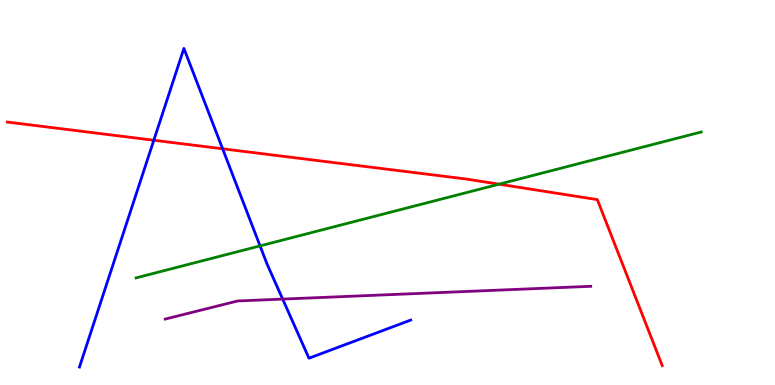[{'lines': ['blue', 'red'], 'intersections': [{'x': 1.98, 'y': 6.36}, {'x': 2.87, 'y': 6.14}]}, {'lines': ['green', 'red'], 'intersections': [{'x': 6.44, 'y': 5.22}]}, {'lines': ['purple', 'red'], 'intersections': []}, {'lines': ['blue', 'green'], 'intersections': [{'x': 3.36, 'y': 3.61}]}, {'lines': ['blue', 'purple'], 'intersections': [{'x': 3.65, 'y': 2.23}]}, {'lines': ['green', 'purple'], 'intersections': []}]